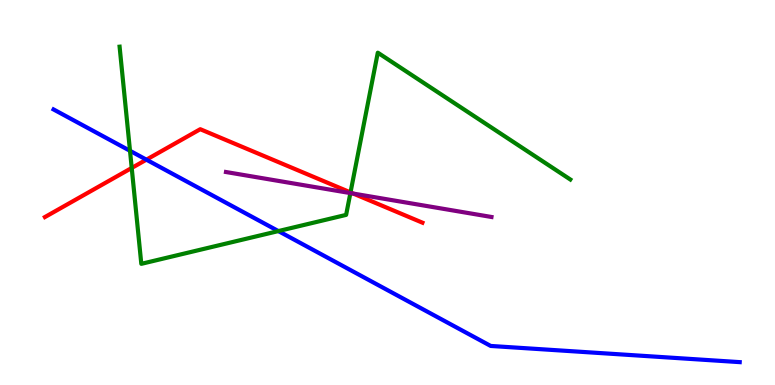[{'lines': ['blue', 'red'], 'intersections': [{'x': 1.89, 'y': 5.85}]}, {'lines': ['green', 'red'], 'intersections': [{'x': 1.7, 'y': 5.64}, {'x': 4.52, 'y': 5.0}]}, {'lines': ['purple', 'red'], 'intersections': [{'x': 4.56, 'y': 4.97}]}, {'lines': ['blue', 'green'], 'intersections': [{'x': 1.68, 'y': 6.08}, {'x': 3.59, 'y': 4.0}]}, {'lines': ['blue', 'purple'], 'intersections': []}, {'lines': ['green', 'purple'], 'intersections': [{'x': 4.52, 'y': 4.98}]}]